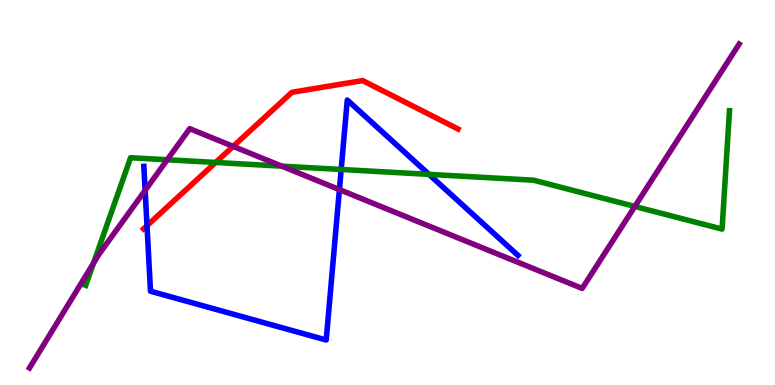[{'lines': ['blue', 'red'], 'intersections': [{'x': 1.9, 'y': 4.14}]}, {'lines': ['green', 'red'], 'intersections': [{'x': 2.78, 'y': 5.78}]}, {'lines': ['purple', 'red'], 'intersections': [{'x': 3.01, 'y': 6.2}]}, {'lines': ['blue', 'green'], 'intersections': [{'x': 4.4, 'y': 5.6}, {'x': 5.53, 'y': 5.47}]}, {'lines': ['blue', 'purple'], 'intersections': [{'x': 1.87, 'y': 5.06}, {'x': 4.38, 'y': 5.07}]}, {'lines': ['green', 'purple'], 'intersections': [{'x': 1.21, 'y': 3.16}, {'x': 2.16, 'y': 5.85}, {'x': 3.64, 'y': 5.68}, {'x': 8.19, 'y': 4.64}]}]